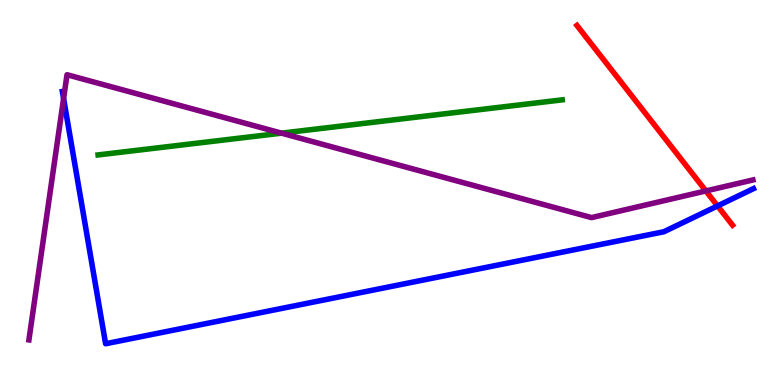[{'lines': ['blue', 'red'], 'intersections': [{'x': 9.26, 'y': 4.65}]}, {'lines': ['green', 'red'], 'intersections': []}, {'lines': ['purple', 'red'], 'intersections': [{'x': 9.11, 'y': 5.04}]}, {'lines': ['blue', 'green'], 'intersections': []}, {'lines': ['blue', 'purple'], 'intersections': [{'x': 0.82, 'y': 7.44}]}, {'lines': ['green', 'purple'], 'intersections': [{'x': 3.63, 'y': 6.54}]}]